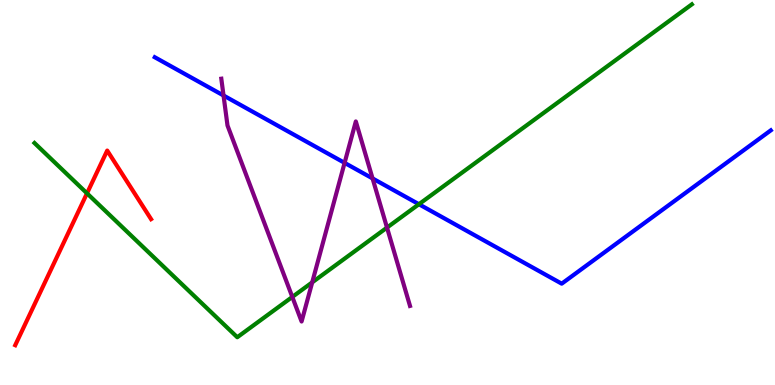[{'lines': ['blue', 'red'], 'intersections': []}, {'lines': ['green', 'red'], 'intersections': [{'x': 1.12, 'y': 4.98}]}, {'lines': ['purple', 'red'], 'intersections': []}, {'lines': ['blue', 'green'], 'intersections': [{'x': 5.41, 'y': 4.7}]}, {'lines': ['blue', 'purple'], 'intersections': [{'x': 2.88, 'y': 7.52}, {'x': 4.45, 'y': 5.77}, {'x': 4.81, 'y': 5.37}]}, {'lines': ['green', 'purple'], 'intersections': [{'x': 3.77, 'y': 2.29}, {'x': 4.03, 'y': 2.67}, {'x': 4.99, 'y': 4.09}]}]